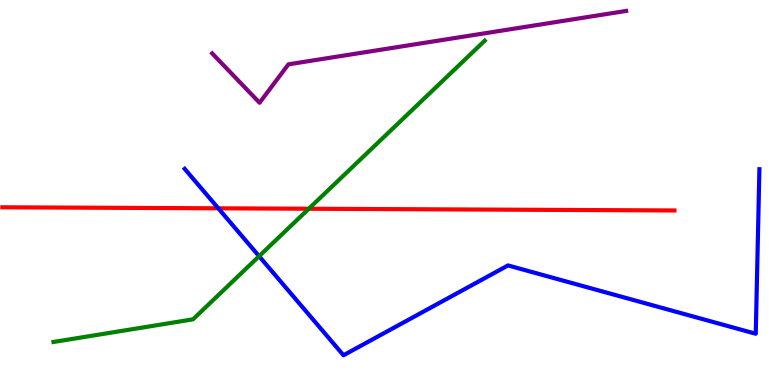[{'lines': ['blue', 'red'], 'intersections': [{'x': 2.82, 'y': 4.59}]}, {'lines': ['green', 'red'], 'intersections': [{'x': 3.98, 'y': 4.58}]}, {'lines': ['purple', 'red'], 'intersections': []}, {'lines': ['blue', 'green'], 'intersections': [{'x': 3.34, 'y': 3.35}]}, {'lines': ['blue', 'purple'], 'intersections': []}, {'lines': ['green', 'purple'], 'intersections': []}]